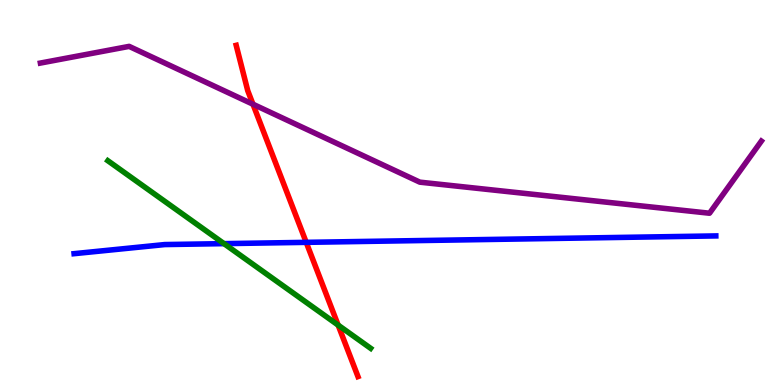[{'lines': ['blue', 'red'], 'intersections': [{'x': 3.95, 'y': 3.71}]}, {'lines': ['green', 'red'], 'intersections': [{'x': 4.36, 'y': 1.56}]}, {'lines': ['purple', 'red'], 'intersections': [{'x': 3.26, 'y': 7.29}]}, {'lines': ['blue', 'green'], 'intersections': [{'x': 2.89, 'y': 3.67}]}, {'lines': ['blue', 'purple'], 'intersections': []}, {'lines': ['green', 'purple'], 'intersections': []}]